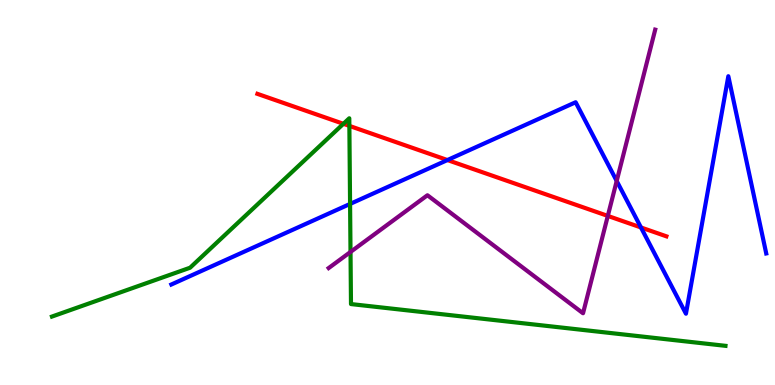[{'lines': ['blue', 'red'], 'intersections': [{'x': 5.77, 'y': 5.84}, {'x': 8.27, 'y': 4.09}]}, {'lines': ['green', 'red'], 'intersections': [{'x': 4.43, 'y': 6.78}, {'x': 4.51, 'y': 6.73}]}, {'lines': ['purple', 'red'], 'intersections': [{'x': 7.84, 'y': 4.39}]}, {'lines': ['blue', 'green'], 'intersections': [{'x': 4.52, 'y': 4.7}]}, {'lines': ['blue', 'purple'], 'intersections': [{'x': 7.96, 'y': 5.3}]}, {'lines': ['green', 'purple'], 'intersections': [{'x': 4.52, 'y': 3.46}]}]